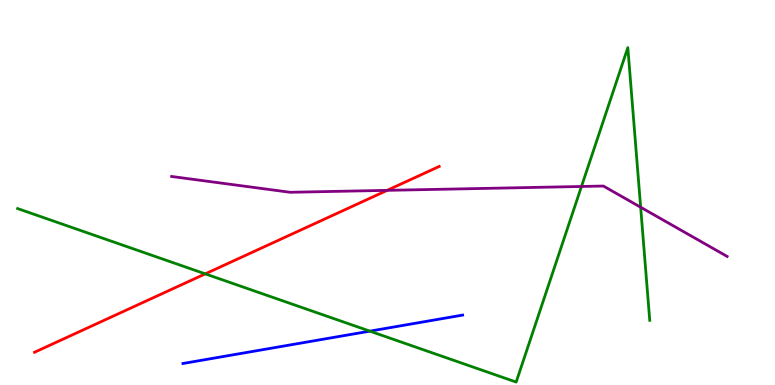[{'lines': ['blue', 'red'], 'intersections': []}, {'lines': ['green', 'red'], 'intersections': [{'x': 2.65, 'y': 2.89}]}, {'lines': ['purple', 'red'], 'intersections': [{'x': 5.0, 'y': 5.06}]}, {'lines': ['blue', 'green'], 'intersections': [{'x': 4.77, 'y': 1.4}]}, {'lines': ['blue', 'purple'], 'intersections': []}, {'lines': ['green', 'purple'], 'intersections': [{'x': 7.5, 'y': 5.16}, {'x': 8.27, 'y': 4.62}]}]